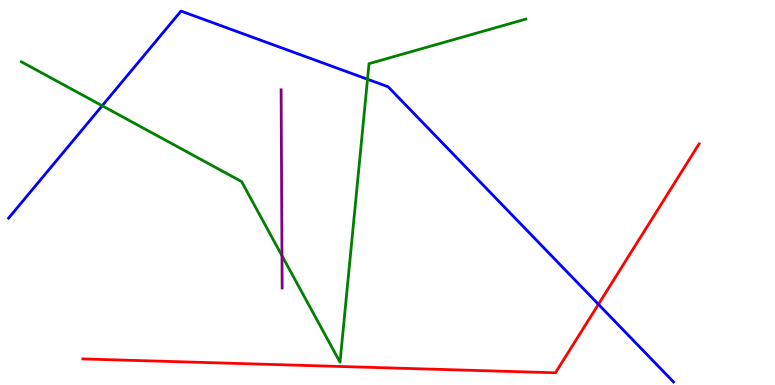[{'lines': ['blue', 'red'], 'intersections': [{'x': 7.72, 'y': 2.1}]}, {'lines': ['green', 'red'], 'intersections': []}, {'lines': ['purple', 'red'], 'intersections': []}, {'lines': ['blue', 'green'], 'intersections': [{'x': 1.32, 'y': 7.25}, {'x': 4.74, 'y': 7.94}]}, {'lines': ['blue', 'purple'], 'intersections': []}, {'lines': ['green', 'purple'], 'intersections': [{'x': 3.64, 'y': 3.36}]}]